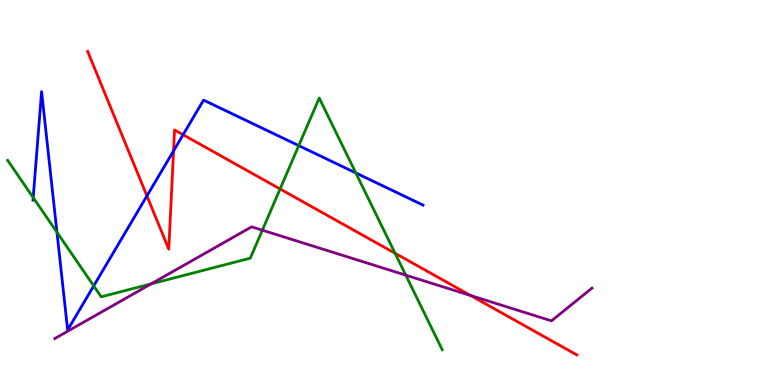[{'lines': ['blue', 'red'], 'intersections': [{'x': 1.9, 'y': 4.91}, {'x': 2.24, 'y': 6.08}, {'x': 2.36, 'y': 6.5}]}, {'lines': ['green', 'red'], 'intersections': [{'x': 3.61, 'y': 5.09}, {'x': 5.1, 'y': 3.42}]}, {'lines': ['purple', 'red'], 'intersections': [{'x': 6.07, 'y': 2.33}]}, {'lines': ['blue', 'green'], 'intersections': [{'x': 0.428, 'y': 4.87}, {'x': 0.735, 'y': 3.97}, {'x': 1.21, 'y': 2.57}, {'x': 3.85, 'y': 6.22}, {'x': 4.59, 'y': 5.51}]}, {'lines': ['blue', 'purple'], 'intersections': []}, {'lines': ['green', 'purple'], 'intersections': [{'x': 1.95, 'y': 2.63}, {'x': 3.39, 'y': 4.02}, {'x': 5.24, 'y': 2.85}]}]